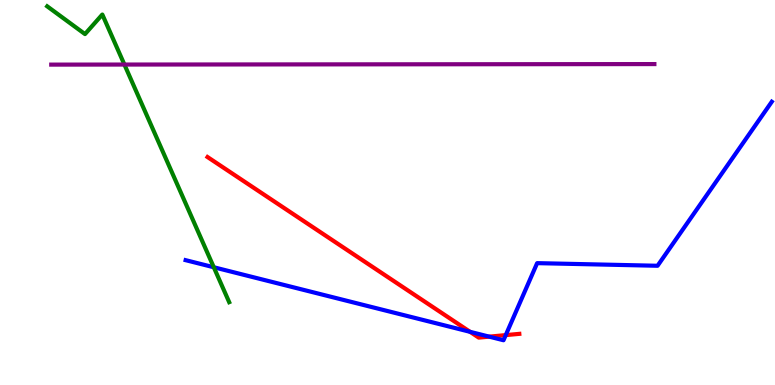[{'lines': ['blue', 'red'], 'intersections': [{'x': 6.06, 'y': 1.38}, {'x': 6.31, 'y': 1.26}, {'x': 6.53, 'y': 1.3}]}, {'lines': ['green', 'red'], 'intersections': []}, {'lines': ['purple', 'red'], 'intersections': []}, {'lines': ['blue', 'green'], 'intersections': [{'x': 2.76, 'y': 3.06}]}, {'lines': ['blue', 'purple'], 'intersections': []}, {'lines': ['green', 'purple'], 'intersections': [{'x': 1.61, 'y': 8.32}]}]